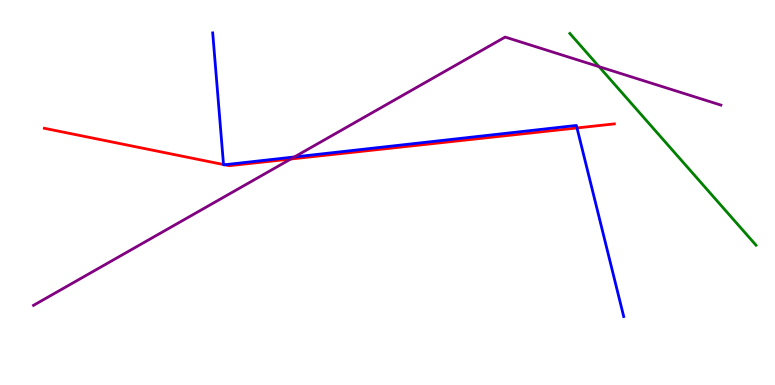[{'lines': ['blue', 'red'], 'intersections': [{'x': 2.88, 'y': 5.73}, {'x': 2.9, 'y': 5.72}, {'x': 7.44, 'y': 6.68}]}, {'lines': ['green', 'red'], 'intersections': []}, {'lines': ['purple', 'red'], 'intersections': [{'x': 3.75, 'y': 5.87}]}, {'lines': ['blue', 'green'], 'intersections': []}, {'lines': ['blue', 'purple'], 'intersections': [{'x': 3.8, 'y': 5.92}]}, {'lines': ['green', 'purple'], 'intersections': [{'x': 7.73, 'y': 8.27}]}]